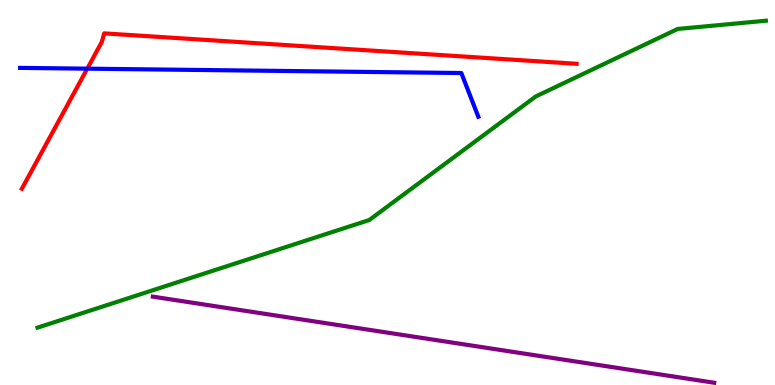[{'lines': ['blue', 'red'], 'intersections': [{'x': 1.13, 'y': 8.22}]}, {'lines': ['green', 'red'], 'intersections': []}, {'lines': ['purple', 'red'], 'intersections': []}, {'lines': ['blue', 'green'], 'intersections': []}, {'lines': ['blue', 'purple'], 'intersections': []}, {'lines': ['green', 'purple'], 'intersections': []}]